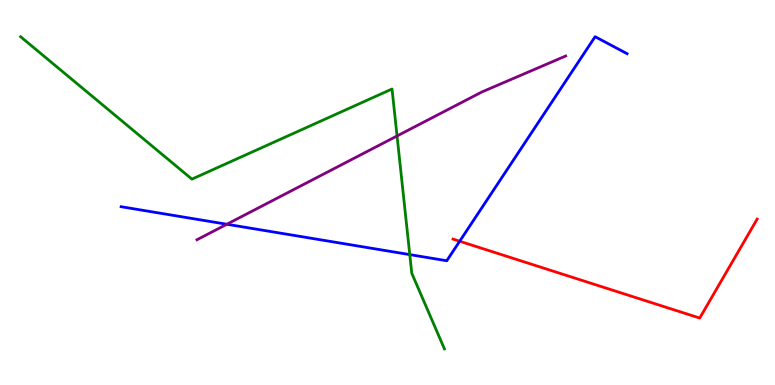[{'lines': ['blue', 'red'], 'intersections': [{'x': 5.93, 'y': 3.73}]}, {'lines': ['green', 'red'], 'intersections': []}, {'lines': ['purple', 'red'], 'intersections': []}, {'lines': ['blue', 'green'], 'intersections': [{'x': 5.29, 'y': 3.39}]}, {'lines': ['blue', 'purple'], 'intersections': [{'x': 2.93, 'y': 4.18}]}, {'lines': ['green', 'purple'], 'intersections': [{'x': 5.12, 'y': 6.47}]}]